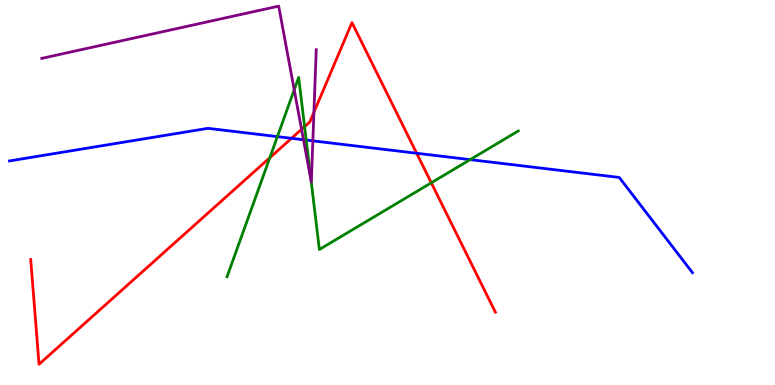[{'lines': ['blue', 'red'], 'intersections': [{'x': 3.76, 'y': 6.41}, {'x': 5.38, 'y': 6.02}]}, {'lines': ['green', 'red'], 'intersections': [{'x': 3.48, 'y': 5.9}, {'x': 3.93, 'y': 6.71}, {'x': 5.57, 'y': 5.25}]}, {'lines': ['purple', 'red'], 'intersections': [{'x': 3.89, 'y': 6.64}, {'x': 4.05, 'y': 7.08}]}, {'lines': ['blue', 'green'], 'intersections': [{'x': 3.58, 'y': 6.45}, {'x': 3.95, 'y': 6.36}, {'x': 6.07, 'y': 5.85}]}, {'lines': ['blue', 'purple'], 'intersections': [{'x': 3.92, 'y': 6.37}, {'x': 4.04, 'y': 6.34}]}, {'lines': ['green', 'purple'], 'intersections': [{'x': 3.8, 'y': 7.67}, {'x': 4.01, 'y': 5.3}]}]